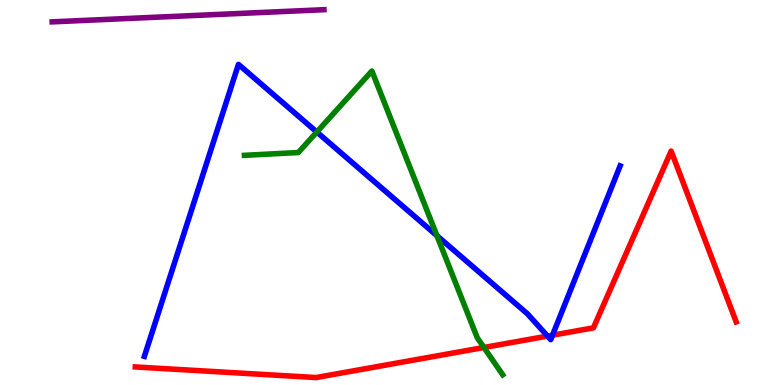[{'lines': ['blue', 'red'], 'intersections': [{'x': 7.06, 'y': 1.27}, {'x': 7.13, 'y': 1.29}]}, {'lines': ['green', 'red'], 'intersections': [{'x': 6.24, 'y': 0.975}]}, {'lines': ['purple', 'red'], 'intersections': []}, {'lines': ['blue', 'green'], 'intersections': [{'x': 4.09, 'y': 6.57}, {'x': 5.64, 'y': 3.88}]}, {'lines': ['blue', 'purple'], 'intersections': []}, {'lines': ['green', 'purple'], 'intersections': []}]